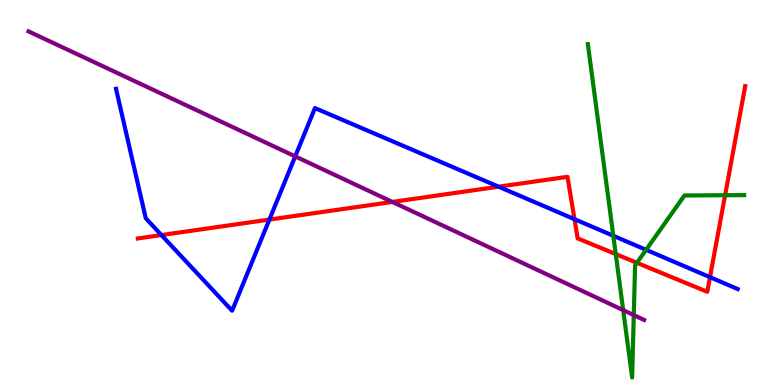[{'lines': ['blue', 'red'], 'intersections': [{'x': 2.08, 'y': 3.89}, {'x': 3.48, 'y': 4.3}, {'x': 6.43, 'y': 5.15}, {'x': 7.41, 'y': 4.31}, {'x': 9.16, 'y': 2.8}]}, {'lines': ['green', 'red'], 'intersections': [{'x': 7.95, 'y': 3.4}, {'x': 8.22, 'y': 3.17}, {'x': 9.36, 'y': 4.93}]}, {'lines': ['purple', 'red'], 'intersections': [{'x': 5.06, 'y': 4.75}]}, {'lines': ['blue', 'green'], 'intersections': [{'x': 7.91, 'y': 3.88}, {'x': 8.34, 'y': 3.51}]}, {'lines': ['blue', 'purple'], 'intersections': [{'x': 3.81, 'y': 5.94}]}, {'lines': ['green', 'purple'], 'intersections': [{'x': 8.04, 'y': 1.94}, {'x': 8.18, 'y': 1.82}]}]